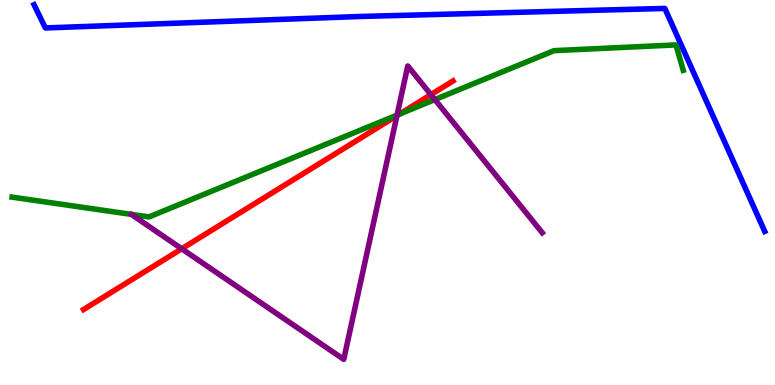[{'lines': ['blue', 'red'], 'intersections': []}, {'lines': ['green', 'red'], 'intersections': [{'x': 5.15, 'y': 7.04}]}, {'lines': ['purple', 'red'], 'intersections': [{'x': 2.34, 'y': 3.54}, {'x': 5.12, 'y': 7.0}, {'x': 5.56, 'y': 7.54}]}, {'lines': ['blue', 'green'], 'intersections': []}, {'lines': ['blue', 'purple'], 'intersections': []}, {'lines': ['green', 'purple'], 'intersections': [{'x': 5.12, 'y': 7.01}, {'x': 5.61, 'y': 7.41}]}]